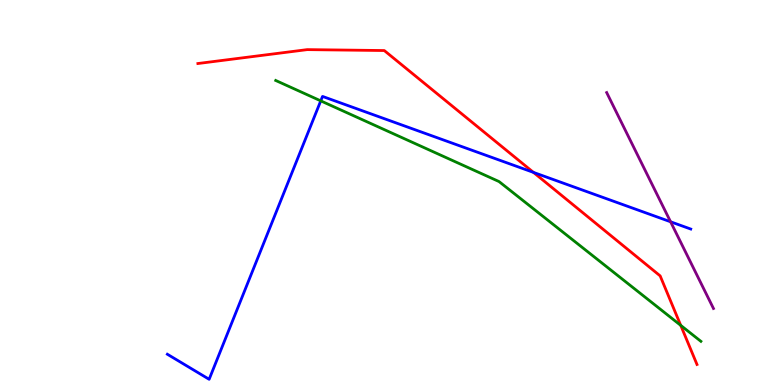[{'lines': ['blue', 'red'], 'intersections': [{'x': 6.88, 'y': 5.52}]}, {'lines': ['green', 'red'], 'intersections': [{'x': 8.78, 'y': 1.55}]}, {'lines': ['purple', 'red'], 'intersections': []}, {'lines': ['blue', 'green'], 'intersections': [{'x': 4.14, 'y': 7.38}]}, {'lines': ['blue', 'purple'], 'intersections': [{'x': 8.65, 'y': 4.24}]}, {'lines': ['green', 'purple'], 'intersections': []}]